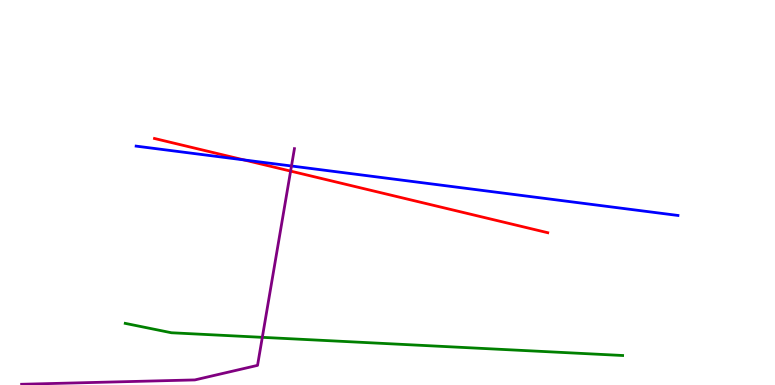[{'lines': ['blue', 'red'], 'intersections': [{'x': 3.15, 'y': 5.85}]}, {'lines': ['green', 'red'], 'intersections': []}, {'lines': ['purple', 'red'], 'intersections': [{'x': 3.75, 'y': 5.56}]}, {'lines': ['blue', 'green'], 'intersections': []}, {'lines': ['blue', 'purple'], 'intersections': [{'x': 3.76, 'y': 5.69}]}, {'lines': ['green', 'purple'], 'intersections': [{'x': 3.38, 'y': 1.24}]}]